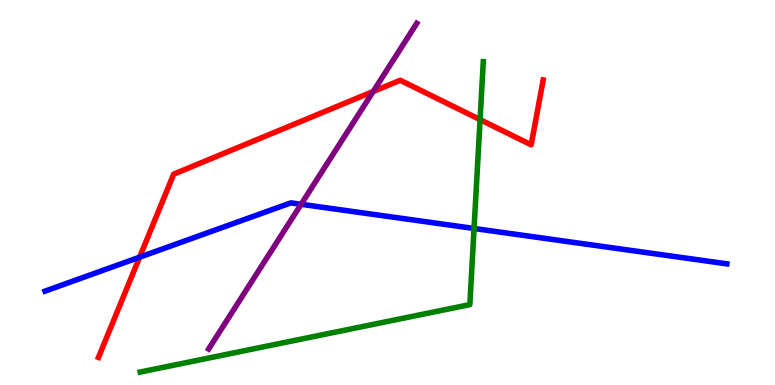[{'lines': ['blue', 'red'], 'intersections': [{'x': 1.8, 'y': 3.32}]}, {'lines': ['green', 'red'], 'intersections': [{'x': 6.19, 'y': 6.89}]}, {'lines': ['purple', 'red'], 'intersections': [{'x': 4.82, 'y': 7.62}]}, {'lines': ['blue', 'green'], 'intersections': [{'x': 6.12, 'y': 4.07}]}, {'lines': ['blue', 'purple'], 'intersections': [{'x': 3.89, 'y': 4.69}]}, {'lines': ['green', 'purple'], 'intersections': []}]